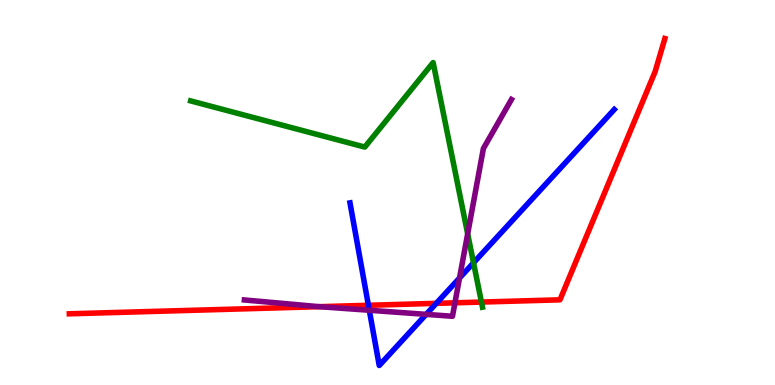[{'lines': ['blue', 'red'], 'intersections': [{'x': 4.75, 'y': 2.07}, {'x': 5.63, 'y': 2.12}]}, {'lines': ['green', 'red'], 'intersections': [{'x': 6.21, 'y': 2.15}]}, {'lines': ['purple', 'red'], 'intersections': [{'x': 4.12, 'y': 2.03}, {'x': 5.87, 'y': 2.13}]}, {'lines': ['blue', 'green'], 'intersections': [{'x': 6.11, 'y': 3.17}]}, {'lines': ['blue', 'purple'], 'intersections': [{'x': 4.77, 'y': 1.94}, {'x': 5.5, 'y': 1.83}, {'x': 5.93, 'y': 2.78}]}, {'lines': ['green', 'purple'], 'intersections': [{'x': 6.03, 'y': 3.93}]}]